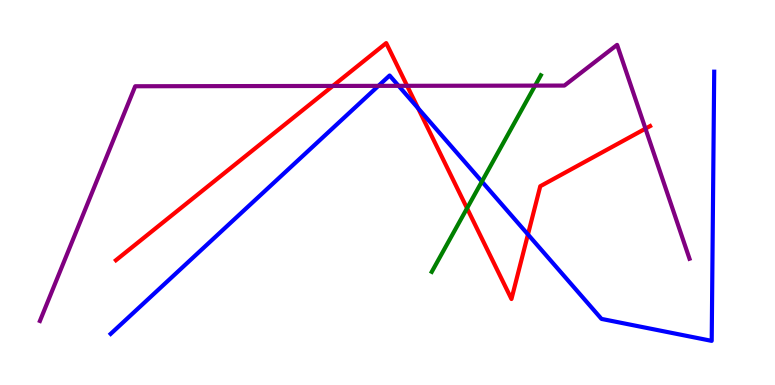[{'lines': ['blue', 'red'], 'intersections': [{'x': 5.39, 'y': 7.19}, {'x': 6.81, 'y': 3.91}]}, {'lines': ['green', 'red'], 'intersections': [{'x': 6.03, 'y': 4.59}]}, {'lines': ['purple', 'red'], 'intersections': [{'x': 4.29, 'y': 7.77}, {'x': 5.25, 'y': 7.77}, {'x': 8.33, 'y': 6.66}]}, {'lines': ['blue', 'green'], 'intersections': [{'x': 6.22, 'y': 5.29}]}, {'lines': ['blue', 'purple'], 'intersections': [{'x': 4.88, 'y': 7.77}, {'x': 5.14, 'y': 7.77}]}, {'lines': ['green', 'purple'], 'intersections': [{'x': 6.9, 'y': 7.78}]}]